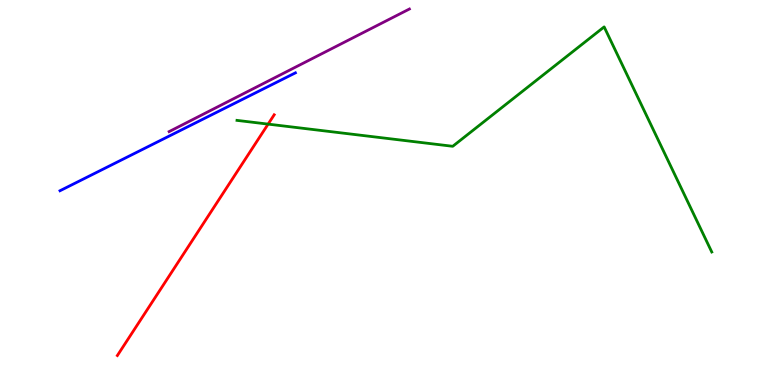[{'lines': ['blue', 'red'], 'intersections': []}, {'lines': ['green', 'red'], 'intersections': [{'x': 3.46, 'y': 6.78}]}, {'lines': ['purple', 'red'], 'intersections': []}, {'lines': ['blue', 'green'], 'intersections': []}, {'lines': ['blue', 'purple'], 'intersections': []}, {'lines': ['green', 'purple'], 'intersections': []}]